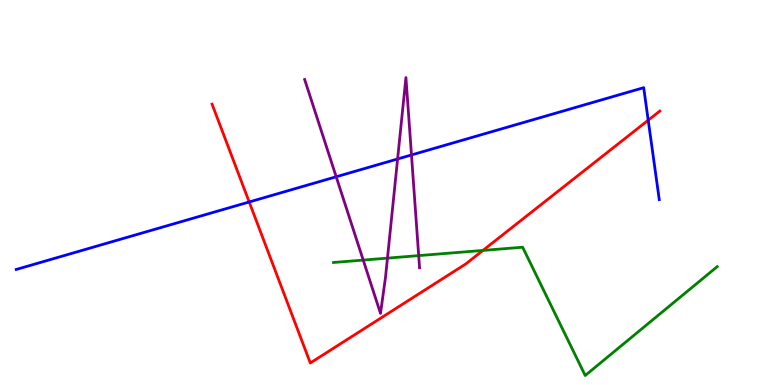[{'lines': ['blue', 'red'], 'intersections': [{'x': 3.22, 'y': 4.75}, {'x': 8.36, 'y': 6.88}]}, {'lines': ['green', 'red'], 'intersections': [{'x': 6.23, 'y': 3.5}]}, {'lines': ['purple', 'red'], 'intersections': []}, {'lines': ['blue', 'green'], 'intersections': []}, {'lines': ['blue', 'purple'], 'intersections': [{'x': 4.34, 'y': 5.41}, {'x': 5.13, 'y': 5.87}, {'x': 5.31, 'y': 5.98}]}, {'lines': ['green', 'purple'], 'intersections': [{'x': 4.69, 'y': 3.24}, {'x': 5.0, 'y': 3.3}, {'x': 5.4, 'y': 3.36}]}]